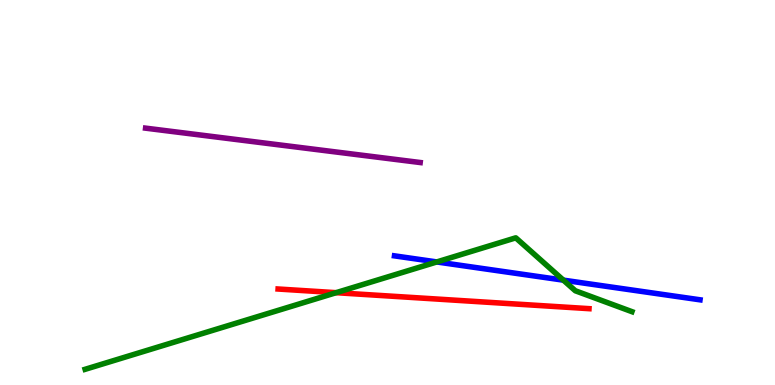[{'lines': ['blue', 'red'], 'intersections': []}, {'lines': ['green', 'red'], 'intersections': [{'x': 4.34, 'y': 2.4}]}, {'lines': ['purple', 'red'], 'intersections': []}, {'lines': ['blue', 'green'], 'intersections': [{'x': 5.64, 'y': 3.2}, {'x': 7.27, 'y': 2.72}]}, {'lines': ['blue', 'purple'], 'intersections': []}, {'lines': ['green', 'purple'], 'intersections': []}]